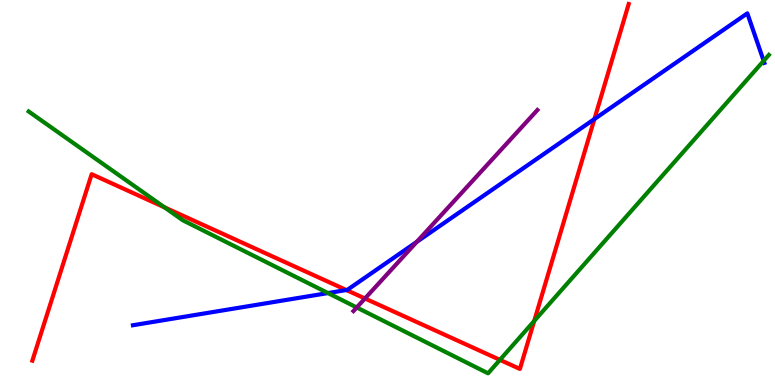[{'lines': ['blue', 'red'], 'intersections': [{'x': 4.47, 'y': 2.47}, {'x': 7.67, 'y': 6.91}]}, {'lines': ['green', 'red'], 'intersections': [{'x': 2.12, 'y': 4.62}, {'x': 6.45, 'y': 0.653}, {'x': 6.89, 'y': 1.66}]}, {'lines': ['purple', 'red'], 'intersections': [{'x': 4.71, 'y': 2.25}]}, {'lines': ['blue', 'green'], 'intersections': [{'x': 4.23, 'y': 2.39}, {'x': 9.85, 'y': 8.42}]}, {'lines': ['blue', 'purple'], 'intersections': [{'x': 5.38, 'y': 3.72}]}, {'lines': ['green', 'purple'], 'intersections': [{'x': 4.6, 'y': 2.01}]}]